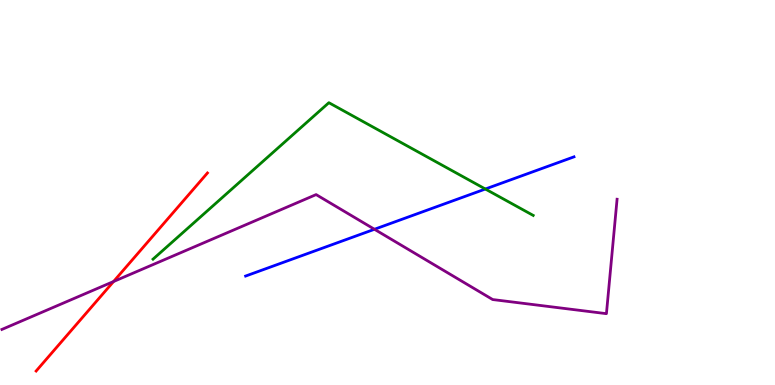[{'lines': ['blue', 'red'], 'intersections': []}, {'lines': ['green', 'red'], 'intersections': []}, {'lines': ['purple', 'red'], 'intersections': [{'x': 1.47, 'y': 2.69}]}, {'lines': ['blue', 'green'], 'intersections': [{'x': 6.26, 'y': 5.09}]}, {'lines': ['blue', 'purple'], 'intersections': [{'x': 4.83, 'y': 4.04}]}, {'lines': ['green', 'purple'], 'intersections': []}]